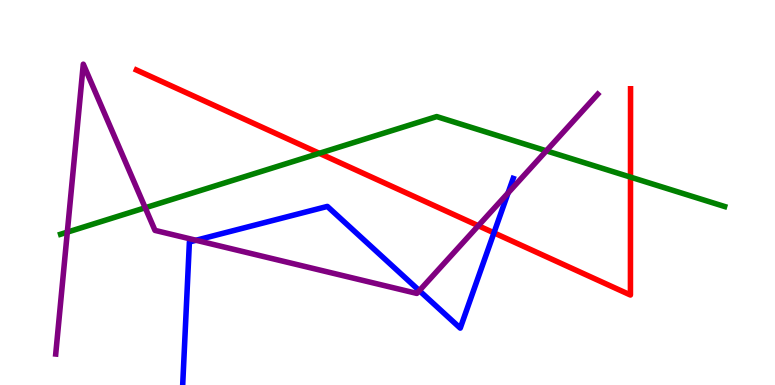[{'lines': ['blue', 'red'], 'intersections': [{'x': 6.37, 'y': 3.95}]}, {'lines': ['green', 'red'], 'intersections': [{'x': 4.12, 'y': 6.02}, {'x': 8.14, 'y': 5.4}]}, {'lines': ['purple', 'red'], 'intersections': [{'x': 6.17, 'y': 4.14}]}, {'lines': ['blue', 'green'], 'intersections': []}, {'lines': ['blue', 'purple'], 'intersections': [{'x': 2.53, 'y': 3.76}, {'x': 5.41, 'y': 2.45}, {'x': 6.56, 'y': 4.99}]}, {'lines': ['green', 'purple'], 'intersections': [{'x': 0.869, 'y': 3.97}, {'x': 1.87, 'y': 4.6}, {'x': 7.05, 'y': 6.08}]}]